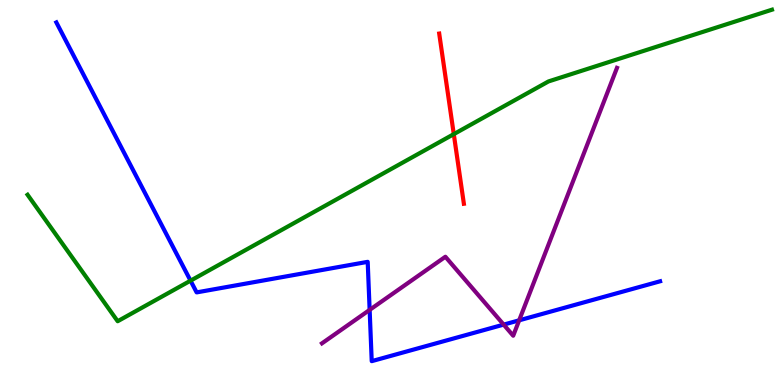[{'lines': ['blue', 'red'], 'intersections': []}, {'lines': ['green', 'red'], 'intersections': [{'x': 5.86, 'y': 6.52}]}, {'lines': ['purple', 'red'], 'intersections': []}, {'lines': ['blue', 'green'], 'intersections': [{'x': 2.46, 'y': 2.71}]}, {'lines': ['blue', 'purple'], 'intersections': [{'x': 4.77, 'y': 1.95}, {'x': 6.5, 'y': 1.57}, {'x': 6.7, 'y': 1.68}]}, {'lines': ['green', 'purple'], 'intersections': []}]